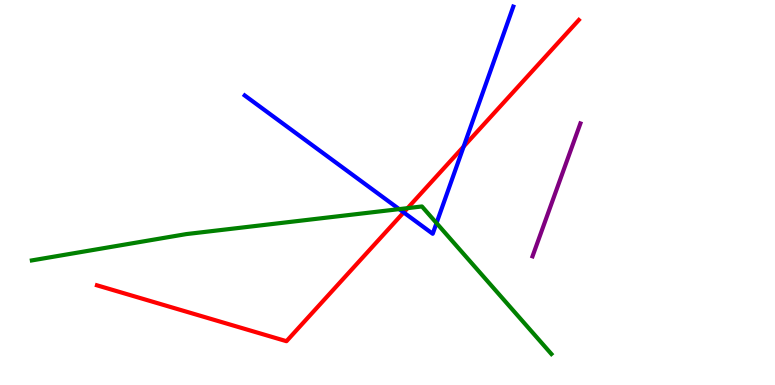[{'lines': ['blue', 'red'], 'intersections': [{'x': 5.21, 'y': 4.48}, {'x': 5.98, 'y': 6.19}]}, {'lines': ['green', 'red'], 'intersections': [{'x': 5.26, 'y': 4.59}]}, {'lines': ['purple', 'red'], 'intersections': []}, {'lines': ['blue', 'green'], 'intersections': [{'x': 5.15, 'y': 4.57}, {'x': 5.63, 'y': 4.21}]}, {'lines': ['blue', 'purple'], 'intersections': []}, {'lines': ['green', 'purple'], 'intersections': []}]